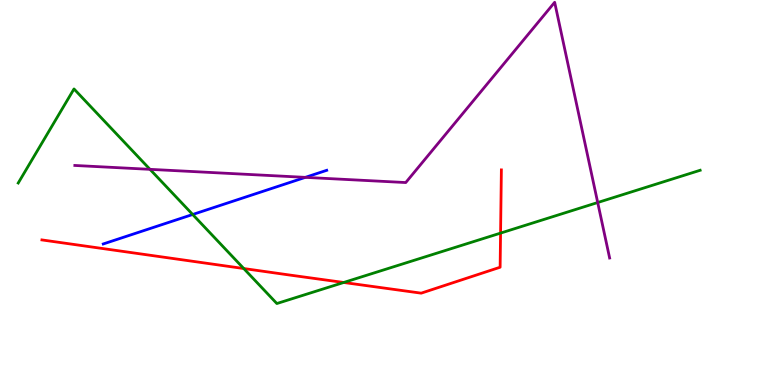[{'lines': ['blue', 'red'], 'intersections': []}, {'lines': ['green', 'red'], 'intersections': [{'x': 3.15, 'y': 3.03}, {'x': 4.43, 'y': 2.66}, {'x': 6.46, 'y': 3.95}]}, {'lines': ['purple', 'red'], 'intersections': []}, {'lines': ['blue', 'green'], 'intersections': [{'x': 2.49, 'y': 4.43}]}, {'lines': ['blue', 'purple'], 'intersections': [{'x': 3.94, 'y': 5.39}]}, {'lines': ['green', 'purple'], 'intersections': [{'x': 1.94, 'y': 5.6}, {'x': 7.71, 'y': 4.74}]}]